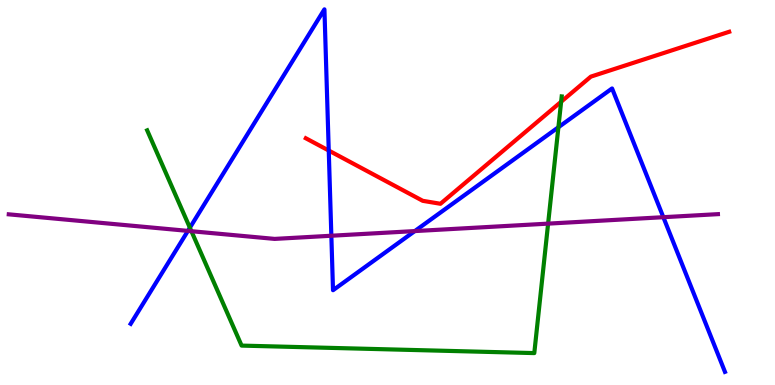[{'lines': ['blue', 'red'], 'intersections': [{'x': 4.24, 'y': 6.09}]}, {'lines': ['green', 'red'], 'intersections': [{'x': 7.24, 'y': 7.36}]}, {'lines': ['purple', 'red'], 'intersections': []}, {'lines': ['blue', 'green'], 'intersections': [{'x': 2.45, 'y': 4.09}, {'x': 7.21, 'y': 6.69}]}, {'lines': ['blue', 'purple'], 'intersections': [{'x': 2.42, 'y': 4.0}, {'x': 4.28, 'y': 3.88}, {'x': 5.35, 'y': 4.0}, {'x': 8.56, 'y': 4.36}]}, {'lines': ['green', 'purple'], 'intersections': [{'x': 2.47, 'y': 3.99}, {'x': 7.07, 'y': 4.19}]}]